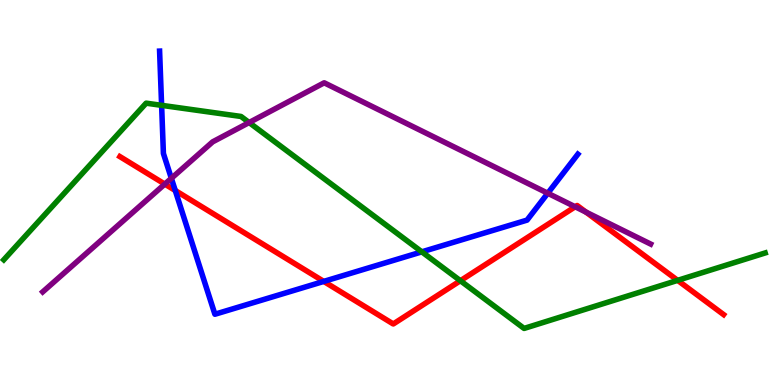[{'lines': ['blue', 'red'], 'intersections': [{'x': 2.26, 'y': 5.05}, {'x': 4.18, 'y': 2.69}]}, {'lines': ['green', 'red'], 'intersections': [{'x': 5.94, 'y': 2.71}, {'x': 8.74, 'y': 2.72}]}, {'lines': ['purple', 'red'], 'intersections': [{'x': 2.13, 'y': 5.22}, {'x': 7.42, 'y': 4.63}, {'x': 7.56, 'y': 4.49}]}, {'lines': ['blue', 'green'], 'intersections': [{'x': 2.09, 'y': 7.26}, {'x': 5.44, 'y': 3.46}]}, {'lines': ['blue', 'purple'], 'intersections': [{'x': 2.21, 'y': 5.37}, {'x': 7.07, 'y': 4.98}]}, {'lines': ['green', 'purple'], 'intersections': [{'x': 3.21, 'y': 6.82}]}]